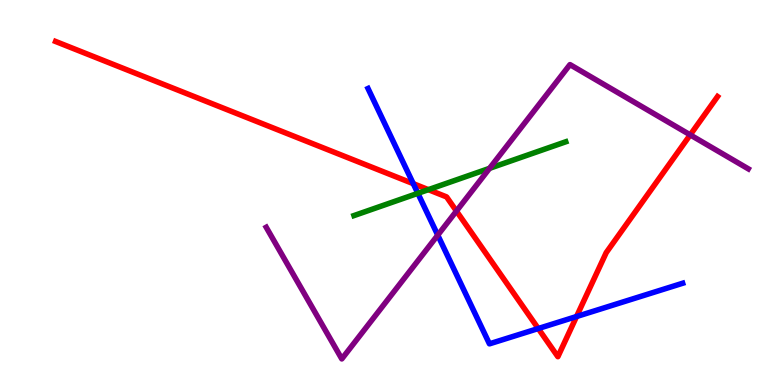[{'lines': ['blue', 'red'], 'intersections': [{'x': 5.33, 'y': 5.23}, {'x': 6.95, 'y': 1.47}, {'x': 7.44, 'y': 1.78}]}, {'lines': ['green', 'red'], 'intersections': [{'x': 5.53, 'y': 5.07}]}, {'lines': ['purple', 'red'], 'intersections': [{'x': 5.89, 'y': 4.52}, {'x': 8.91, 'y': 6.5}]}, {'lines': ['blue', 'green'], 'intersections': [{'x': 5.39, 'y': 4.98}]}, {'lines': ['blue', 'purple'], 'intersections': [{'x': 5.65, 'y': 3.89}]}, {'lines': ['green', 'purple'], 'intersections': [{'x': 6.32, 'y': 5.63}]}]